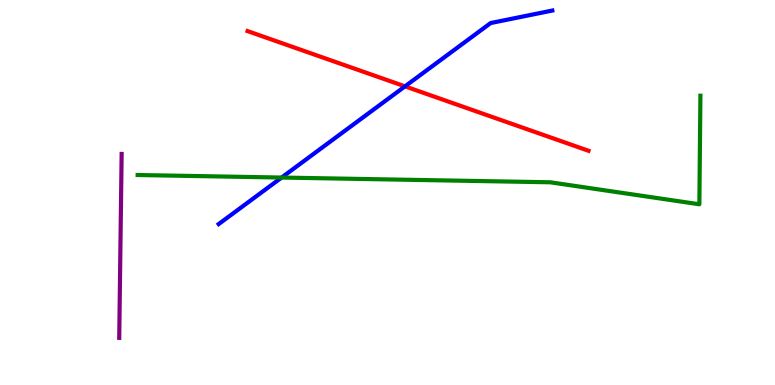[{'lines': ['blue', 'red'], 'intersections': [{'x': 5.23, 'y': 7.76}]}, {'lines': ['green', 'red'], 'intersections': []}, {'lines': ['purple', 'red'], 'intersections': []}, {'lines': ['blue', 'green'], 'intersections': [{'x': 3.63, 'y': 5.39}]}, {'lines': ['blue', 'purple'], 'intersections': []}, {'lines': ['green', 'purple'], 'intersections': []}]